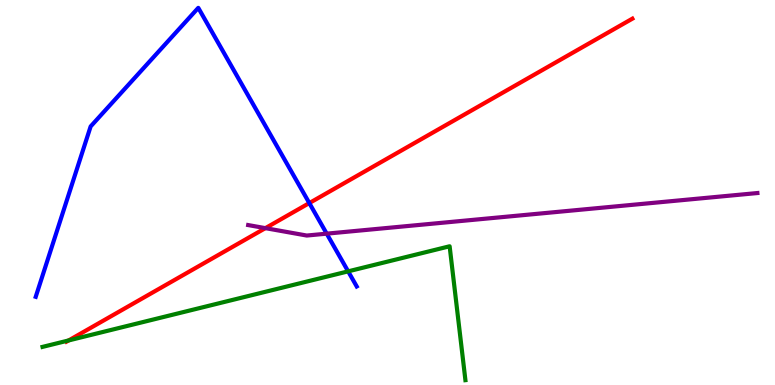[{'lines': ['blue', 'red'], 'intersections': [{'x': 3.99, 'y': 4.73}]}, {'lines': ['green', 'red'], 'intersections': [{'x': 0.886, 'y': 1.16}]}, {'lines': ['purple', 'red'], 'intersections': [{'x': 3.42, 'y': 4.07}]}, {'lines': ['blue', 'green'], 'intersections': [{'x': 4.49, 'y': 2.95}]}, {'lines': ['blue', 'purple'], 'intersections': [{'x': 4.22, 'y': 3.93}]}, {'lines': ['green', 'purple'], 'intersections': []}]